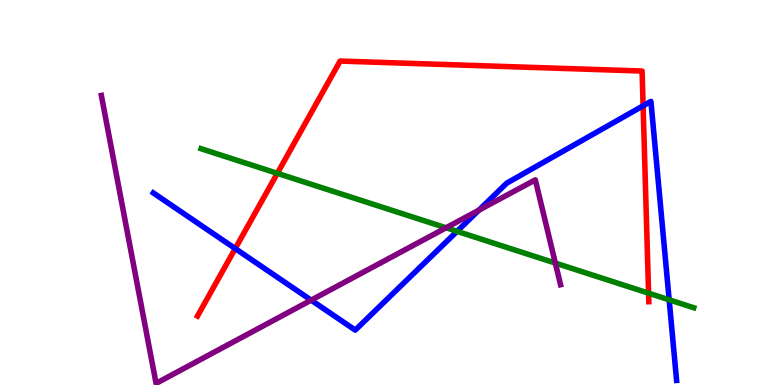[{'lines': ['blue', 'red'], 'intersections': [{'x': 3.04, 'y': 3.54}, {'x': 8.3, 'y': 7.25}]}, {'lines': ['green', 'red'], 'intersections': [{'x': 3.58, 'y': 5.5}, {'x': 8.37, 'y': 2.39}]}, {'lines': ['purple', 'red'], 'intersections': []}, {'lines': ['blue', 'green'], 'intersections': [{'x': 5.9, 'y': 3.99}, {'x': 8.63, 'y': 2.21}]}, {'lines': ['blue', 'purple'], 'intersections': [{'x': 4.02, 'y': 2.2}, {'x': 6.18, 'y': 4.54}]}, {'lines': ['green', 'purple'], 'intersections': [{'x': 5.76, 'y': 4.08}, {'x': 7.17, 'y': 3.17}]}]